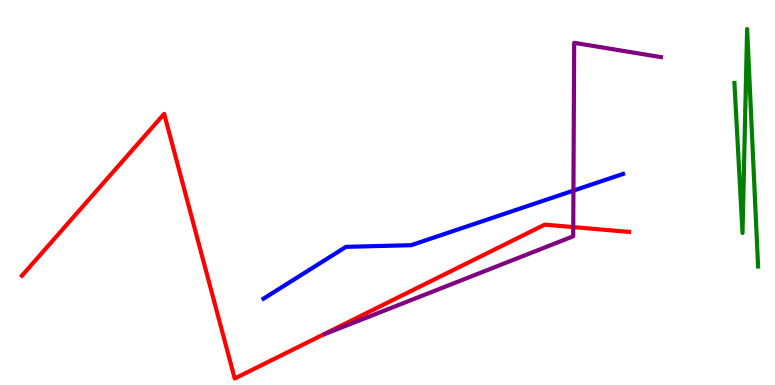[{'lines': ['blue', 'red'], 'intersections': []}, {'lines': ['green', 'red'], 'intersections': []}, {'lines': ['purple', 'red'], 'intersections': [{'x': 7.4, 'y': 4.1}]}, {'lines': ['blue', 'green'], 'intersections': []}, {'lines': ['blue', 'purple'], 'intersections': [{'x': 7.4, 'y': 5.05}]}, {'lines': ['green', 'purple'], 'intersections': []}]